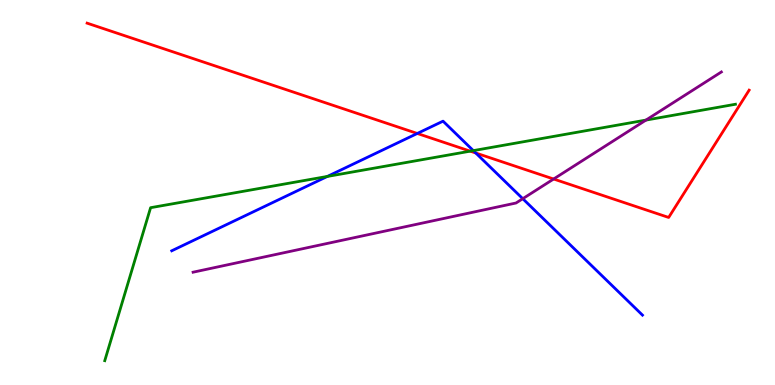[{'lines': ['blue', 'red'], 'intersections': [{'x': 5.38, 'y': 6.53}, {'x': 6.14, 'y': 6.03}]}, {'lines': ['green', 'red'], 'intersections': [{'x': 6.07, 'y': 6.07}]}, {'lines': ['purple', 'red'], 'intersections': [{'x': 7.14, 'y': 5.35}]}, {'lines': ['blue', 'green'], 'intersections': [{'x': 4.22, 'y': 5.42}, {'x': 6.11, 'y': 6.09}]}, {'lines': ['blue', 'purple'], 'intersections': [{'x': 6.75, 'y': 4.84}]}, {'lines': ['green', 'purple'], 'intersections': [{'x': 8.34, 'y': 6.88}]}]